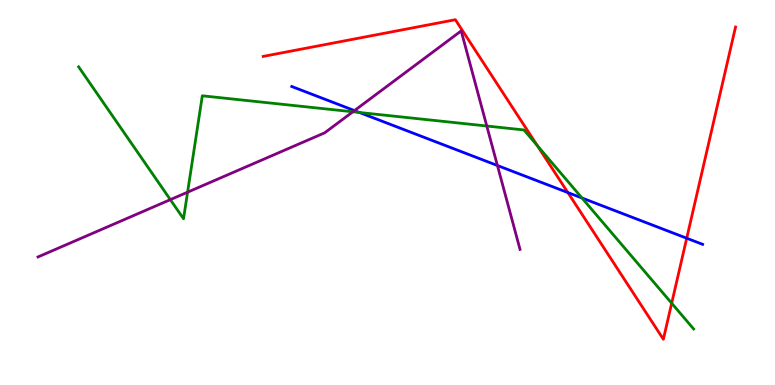[{'lines': ['blue', 'red'], 'intersections': [{'x': 7.33, 'y': 5.0}, {'x': 8.86, 'y': 3.81}]}, {'lines': ['green', 'red'], 'intersections': [{'x': 6.93, 'y': 6.22}, {'x': 8.67, 'y': 2.12}]}, {'lines': ['purple', 'red'], 'intersections': []}, {'lines': ['blue', 'green'], 'intersections': [{'x': 4.64, 'y': 7.08}, {'x': 7.51, 'y': 4.86}]}, {'lines': ['blue', 'purple'], 'intersections': [{'x': 4.57, 'y': 7.13}, {'x': 6.42, 'y': 5.7}]}, {'lines': ['green', 'purple'], 'intersections': [{'x': 2.2, 'y': 4.81}, {'x': 2.42, 'y': 5.01}, {'x': 4.55, 'y': 7.1}, {'x': 6.28, 'y': 6.73}]}]